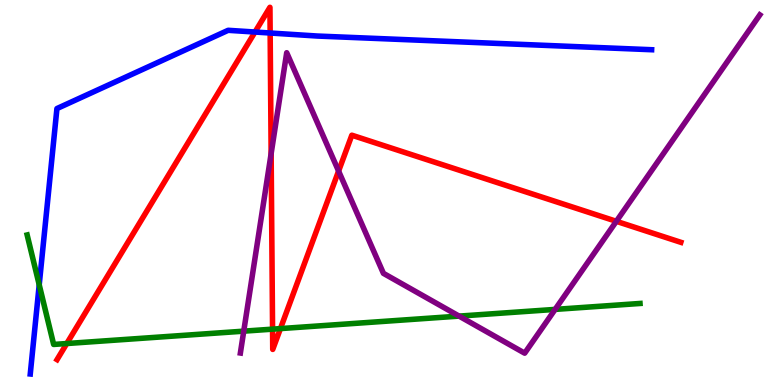[{'lines': ['blue', 'red'], 'intersections': [{'x': 3.29, 'y': 9.17}, {'x': 3.49, 'y': 9.14}]}, {'lines': ['green', 'red'], 'intersections': [{'x': 0.862, 'y': 1.08}, {'x': 3.52, 'y': 1.45}, {'x': 3.62, 'y': 1.47}]}, {'lines': ['purple', 'red'], 'intersections': [{'x': 3.5, 'y': 6.01}, {'x': 4.37, 'y': 5.56}, {'x': 7.95, 'y': 4.25}]}, {'lines': ['blue', 'green'], 'intersections': [{'x': 0.506, 'y': 2.6}]}, {'lines': ['blue', 'purple'], 'intersections': []}, {'lines': ['green', 'purple'], 'intersections': [{'x': 3.15, 'y': 1.4}, {'x': 5.92, 'y': 1.79}, {'x': 7.16, 'y': 1.96}]}]